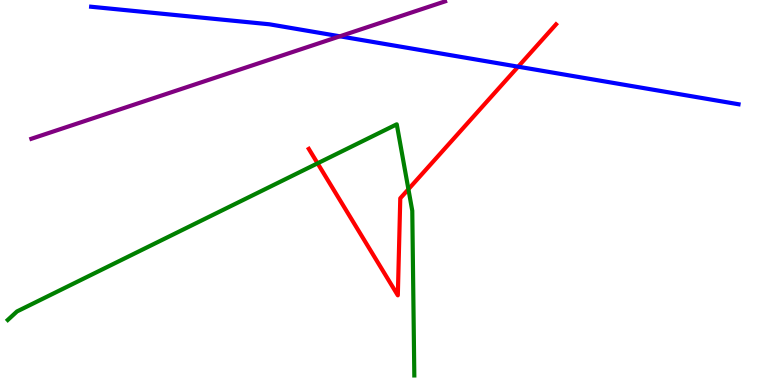[{'lines': ['blue', 'red'], 'intersections': [{'x': 6.69, 'y': 8.27}]}, {'lines': ['green', 'red'], 'intersections': [{'x': 4.1, 'y': 5.76}, {'x': 5.27, 'y': 5.09}]}, {'lines': ['purple', 'red'], 'intersections': []}, {'lines': ['blue', 'green'], 'intersections': []}, {'lines': ['blue', 'purple'], 'intersections': [{'x': 4.39, 'y': 9.06}]}, {'lines': ['green', 'purple'], 'intersections': []}]